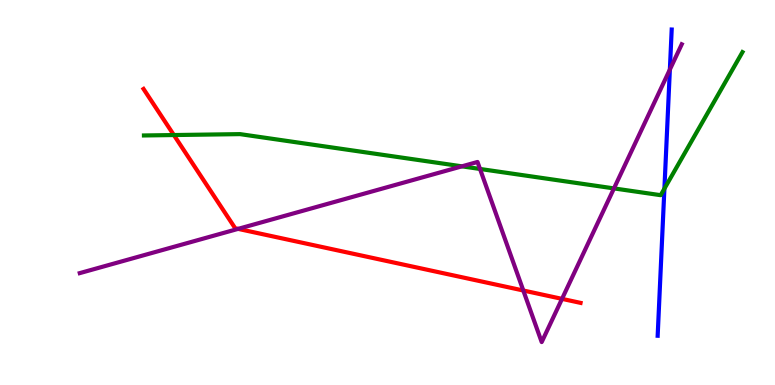[{'lines': ['blue', 'red'], 'intersections': []}, {'lines': ['green', 'red'], 'intersections': [{'x': 2.24, 'y': 6.49}]}, {'lines': ['purple', 'red'], 'intersections': [{'x': 3.07, 'y': 4.06}, {'x': 6.75, 'y': 2.45}, {'x': 7.25, 'y': 2.24}]}, {'lines': ['blue', 'green'], 'intersections': [{'x': 8.57, 'y': 5.1}]}, {'lines': ['blue', 'purple'], 'intersections': [{'x': 8.64, 'y': 8.19}]}, {'lines': ['green', 'purple'], 'intersections': [{'x': 5.96, 'y': 5.68}, {'x': 6.19, 'y': 5.61}, {'x': 7.92, 'y': 5.11}]}]